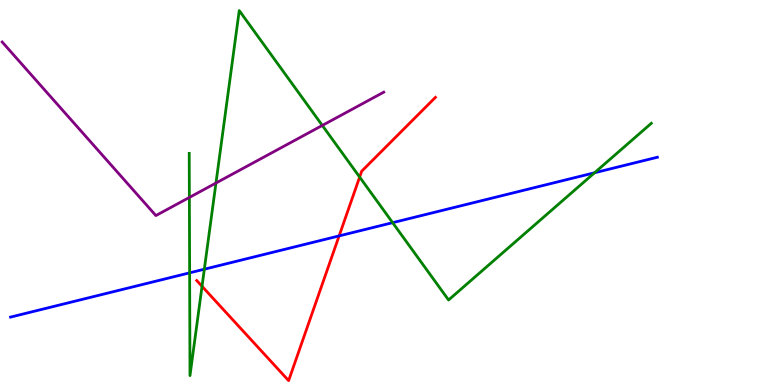[{'lines': ['blue', 'red'], 'intersections': [{'x': 4.38, 'y': 3.87}]}, {'lines': ['green', 'red'], 'intersections': [{'x': 2.61, 'y': 2.56}, {'x': 4.64, 'y': 5.4}]}, {'lines': ['purple', 'red'], 'intersections': []}, {'lines': ['blue', 'green'], 'intersections': [{'x': 2.45, 'y': 2.91}, {'x': 2.64, 'y': 3.01}, {'x': 5.07, 'y': 4.22}, {'x': 7.67, 'y': 5.51}]}, {'lines': ['blue', 'purple'], 'intersections': []}, {'lines': ['green', 'purple'], 'intersections': [{'x': 2.44, 'y': 4.87}, {'x': 2.79, 'y': 5.25}, {'x': 4.16, 'y': 6.74}]}]